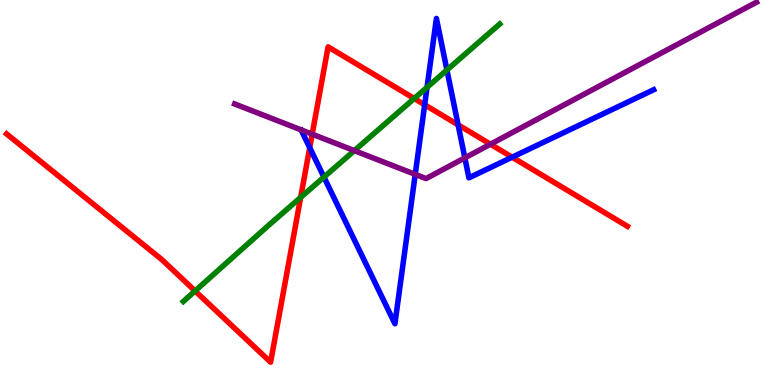[{'lines': ['blue', 'red'], 'intersections': [{'x': 4.0, 'y': 6.16}, {'x': 5.48, 'y': 7.28}, {'x': 5.91, 'y': 6.76}, {'x': 6.61, 'y': 5.92}]}, {'lines': ['green', 'red'], 'intersections': [{'x': 2.52, 'y': 2.44}, {'x': 3.88, 'y': 4.87}, {'x': 5.34, 'y': 7.44}]}, {'lines': ['purple', 'red'], 'intersections': [{'x': 4.03, 'y': 6.51}, {'x': 6.33, 'y': 6.25}]}, {'lines': ['blue', 'green'], 'intersections': [{'x': 4.18, 'y': 5.4}, {'x': 5.51, 'y': 7.73}, {'x': 5.77, 'y': 8.18}]}, {'lines': ['blue', 'purple'], 'intersections': [{'x': 5.36, 'y': 5.47}, {'x': 6.0, 'y': 5.9}]}, {'lines': ['green', 'purple'], 'intersections': [{'x': 4.57, 'y': 6.09}]}]